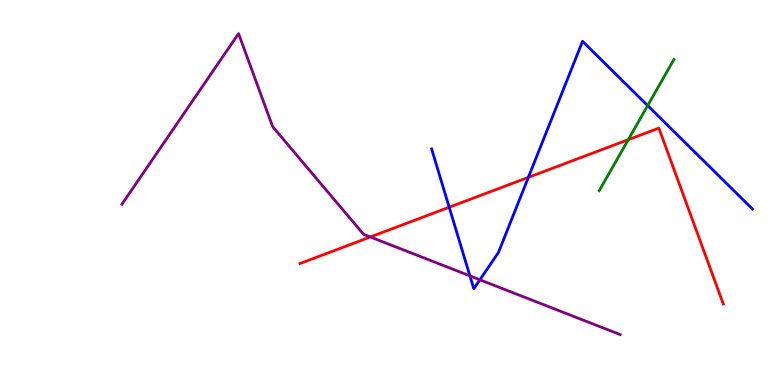[{'lines': ['blue', 'red'], 'intersections': [{'x': 5.8, 'y': 4.62}, {'x': 6.82, 'y': 5.39}]}, {'lines': ['green', 'red'], 'intersections': [{'x': 8.11, 'y': 6.37}]}, {'lines': ['purple', 'red'], 'intersections': [{'x': 4.78, 'y': 3.84}]}, {'lines': ['blue', 'green'], 'intersections': [{'x': 8.36, 'y': 7.26}]}, {'lines': ['blue', 'purple'], 'intersections': [{'x': 6.06, 'y': 2.83}, {'x': 6.19, 'y': 2.73}]}, {'lines': ['green', 'purple'], 'intersections': []}]